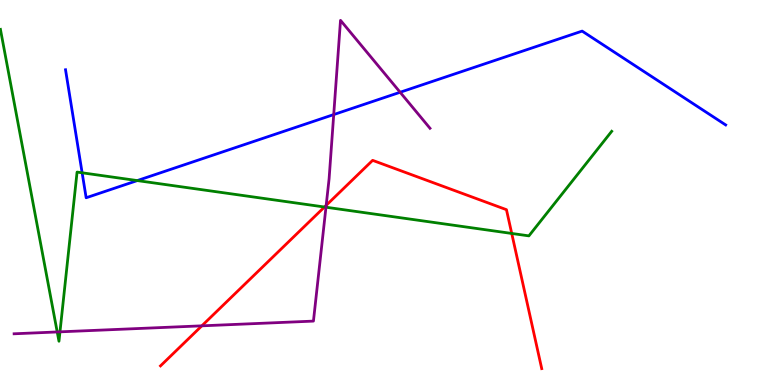[{'lines': ['blue', 'red'], 'intersections': []}, {'lines': ['green', 'red'], 'intersections': [{'x': 4.19, 'y': 4.62}, {'x': 6.6, 'y': 3.94}]}, {'lines': ['purple', 'red'], 'intersections': [{'x': 2.6, 'y': 1.54}, {'x': 4.21, 'y': 4.67}]}, {'lines': ['blue', 'green'], 'intersections': [{'x': 1.06, 'y': 5.51}, {'x': 1.77, 'y': 5.31}]}, {'lines': ['blue', 'purple'], 'intersections': [{'x': 4.31, 'y': 7.02}, {'x': 5.16, 'y': 7.6}]}, {'lines': ['green', 'purple'], 'intersections': [{'x': 0.738, 'y': 1.38}, {'x': 0.774, 'y': 1.38}, {'x': 4.21, 'y': 4.62}]}]